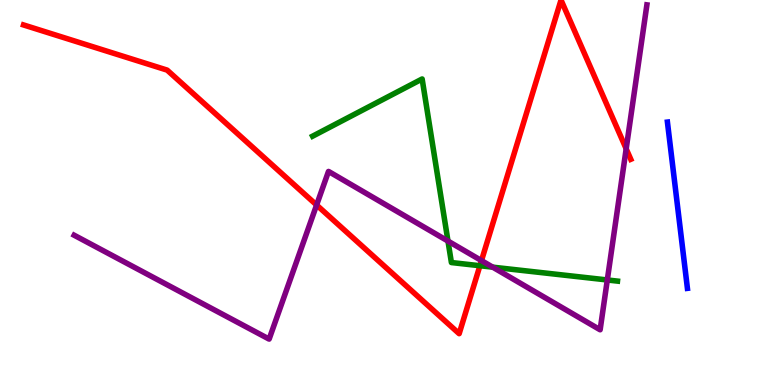[{'lines': ['blue', 'red'], 'intersections': []}, {'lines': ['green', 'red'], 'intersections': [{'x': 6.19, 'y': 3.1}]}, {'lines': ['purple', 'red'], 'intersections': [{'x': 4.09, 'y': 4.68}, {'x': 6.21, 'y': 3.23}, {'x': 8.08, 'y': 6.14}]}, {'lines': ['blue', 'green'], 'intersections': []}, {'lines': ['blue', 'purple'], 'intersections': []}, {'lines': ['green', 'purple'], 'intersections': [{'x': 5.78, 'y': 3.74}, {'x': 6.36, 'y': 3.06}, {'x': 7.84, 'y': 2.73}]}]